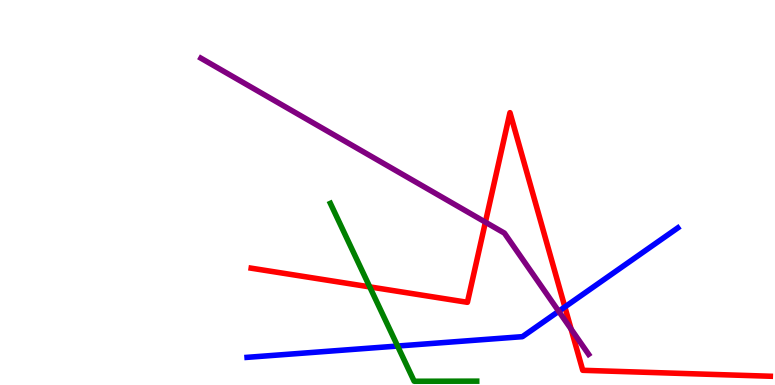[{'lines': ['blue', 'red'], 'intersections': [{'x': 7.29, 'y': 2.03}]}, {'lines': ['green', 'red'], 'intersections': [{'x': 4.77, 'y': 2.55}]}, {'lines': ['purple', 'red'], 'intersections': [{'x': 6.26, 'y': 4.23}, {'x': 7.37, 'y': 1.45}]}, {'lines': ['blue', 'green'], 'intersections': [{'x': 5.13, 'y': 1.01}]}, {'lines': ['blue', 'purple'], 'intersections': [{'x': 7.21, 'y': 1.92}]}, {'lines': ['green', 'purple'], 'intersections': []}]